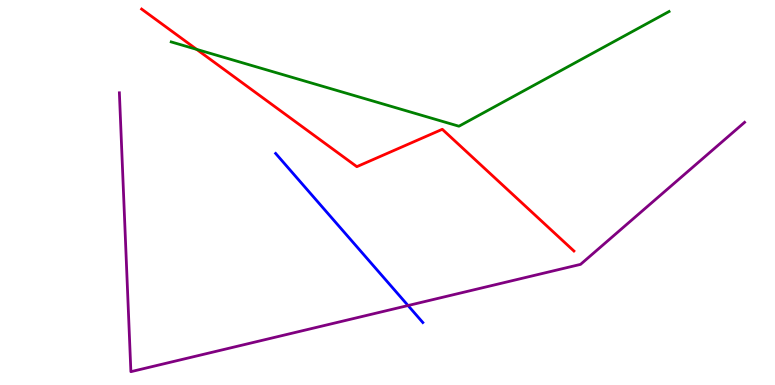[{'lines': ['blue', 'red'], 'intersections': []}, {'lines': ['green', 'red'], 'intersections': [{'x': 2.54, 'y': 8.72}]}, {'lines': ['purple', 'red'], 'intersections': []}, {'lines': ['blue', 'green'], 'intersections': []}, {'lines': ['blue', 'purple'], 'intersections': [{'x': 5.27, 'y': 2.06}]}, {'lines': ['green', 'purple'], 'intersections': []}]